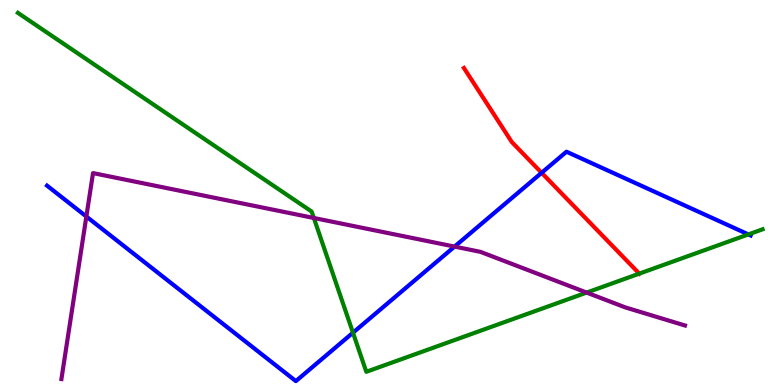[{'lines': ['blue', 'red'], 'intersections': [{'x': 6.99, 'y': 5.51}]}, {'lines': ['green', 'red'], 'intersections': [{'x': 8.25, 'y': 2.89}]}, {'lines': ['purple', 'red'], 'intersections': []}, {'lines': ['blue', 'green'], 'intersections': [{'x': 4.55, 'y': 1.36}, {'x': 9.66, 'y': 3.91}]}, {'lines': ['blue', 'purple'], 'intersections': [{'x': 1.11, 'y': 4.38}, {'x': 5.87, 'y': 3.6}]}, {'lines': ['green', 'purple'], 'intersections': [{'x': 4.05, 'y': 4.34}, {'x': 7.57, 'y': 2.4}]}]